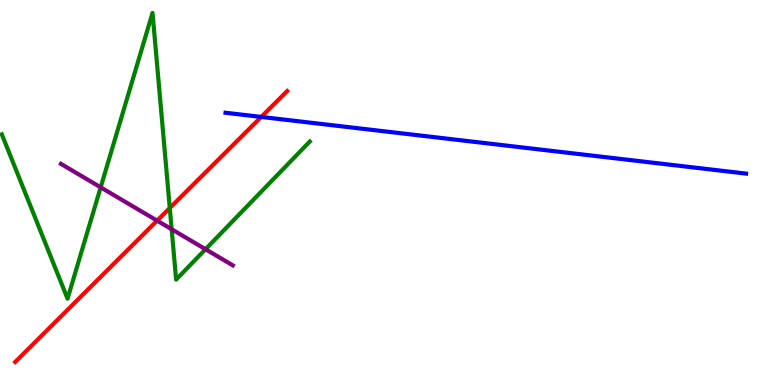[{'lines': ['blue', 'red'], 'intersections': [{'x': 3.37, 'y': 6.96}]}, {'lines': ['green', 'red'], 'intersections': [{'x': 2.19, 'y': 4.6}]}, {'lines': ['purple', 'red'], 'intersections': [{'x': 2.03, 'y': 4.27}]}, {'lines': ['blue', 'green'], 'intersections': []}, {'lines': ['blue', 'purple'], 'intersections': []}, {'lines': ['green', 'purple'], 'intersections': [{'x': 1.3, 'y': 5.13}, {'x': 2.21, 'y': 4.05}, {'x': 2.65, 'y': 3.53}]}]